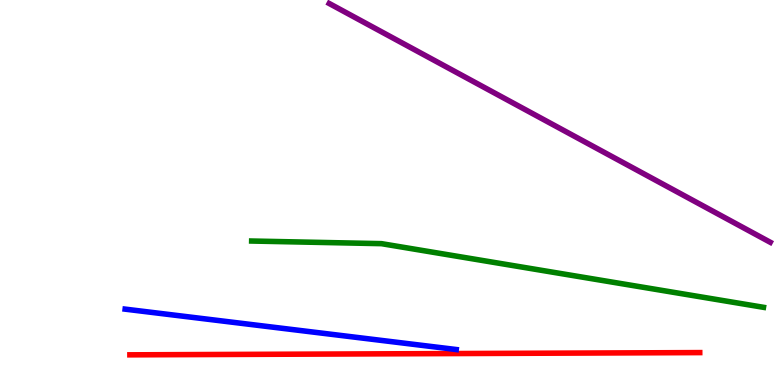[{'lines': ['blue', 'red'], 'intersections': []}, {'lines': ['green', 'red'], 'intersections': []}, {'lines': ['purple', 'red'], 'intersections': []}, {'lines': ['blue', 'green'], 'intersections': []}, {'lines': ['blue', 'purple'], 'intersections': []}, {'lines': ['green', 'purple'], 'intersections': []}]